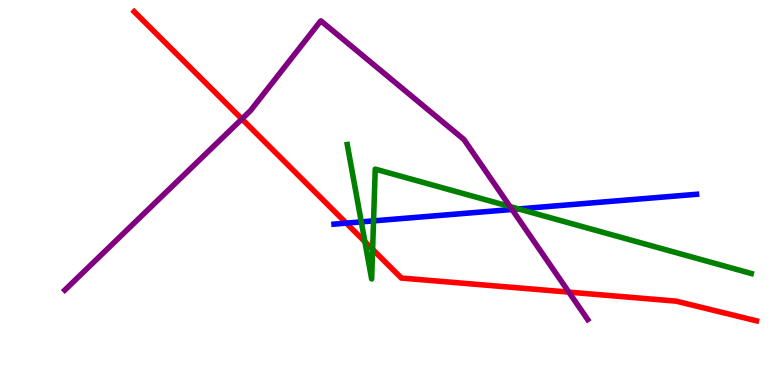[{'lines': ['blue', 'red'], 'intersections': [{'x': 4.47, 'y': 4.2}]}, {'lines': ['green', 'red'], 'intersections': [{'x': 4.71, 'y': 3.72}, {'x': 4.81, 'y': 3.52}]}, {'lines': ['purple', 'red'], 'intersections': [{'x': 3.12, 'y': 6.91}, {'x': 7.34, 'y': 2.41}]}, {'lines': ['blue', 'green'], 'intersections': [{'x': 4.66, 'y': 4.24}, {'x': 4.82, 'y': 4.26}, {'x': 6.69, 'y': 4.57}]}, {'lines': ['blue', 'purple'], 'intersections': [{'x': 6.61, 'y': 4.56}]}, {'lines': ['green', 'purple'], 'intersections': [{'x': 6.58, 'y': 4.64}]}]